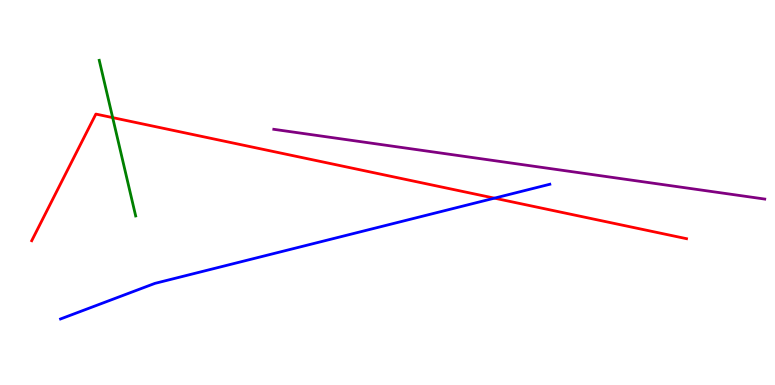[{'lines': ['blue', 'red'], 'intersections': [{'x': 6.38, 'y': 4.85}]}, {'lines': ['green', 'red'], 'intersections': [{'x': 1.45, 'y': 6.95}]}, {'lines': ['purple', 'red'], 'intersections': []}, {'lines': ['blue', 'green'], 'intersections': []}, {'lines': ['blue', 'purple'], 'intersections': []}, {'lines': ['green', 'purple'], 'intersections': []}]